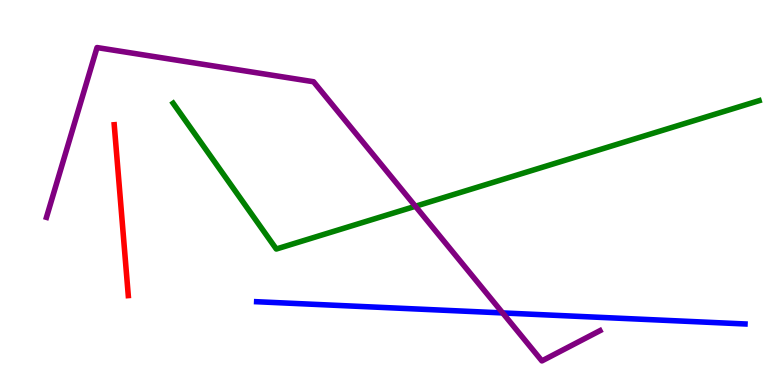[{'lines': ['blue', 'red'], 'intersections': []}, {'lines': ['green', 'red'], 'intersections': []}, {'lines': ['purple', 'red'], 'intersections': []}, {'lines': ['blue', 'green'], 'intersections': []}, {'lines': ['blue', 'purple'], 'intersections': [{'x': 6.49, 'y': 1.87}]}, {'lines': ['green', 'purple'], 'intersections': [{'x': 5.36, 'y': 4.64}]}]